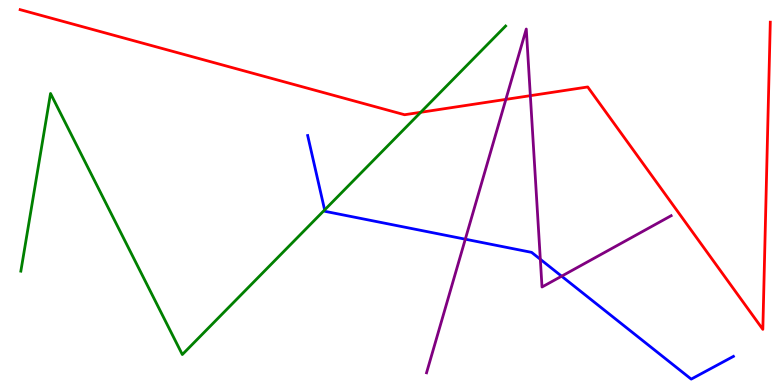[{'lines': ['blue', 'red'], 'intersections': []}, {'lines': ['green', 'red'], 'intersections': [{'x': 5.43, 'y': 7.08}]}, {'lines': ['purple', 'red'], 'intersections': [{'x': 6.53, 'y': 7.42}, {'x': 6.84, 'y': 7.52}]}, {'lines': ['blue', 'green'], 'intersections': [{'x': 4.19, 'y': 4.55}]}, {'lines': ['blue', 'purple'], 'intersections': [{'x': 6.0, 'y': 3.79}, {'x': 6.97, 'y': 3.27}, {'x': 7.25, 'y': 2.83}]}, {'lines': ['green', 'purple'], 'intersections': []}]